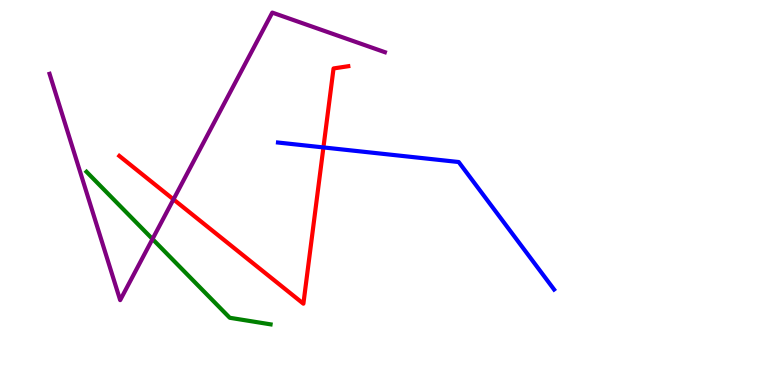[{'lines': ['blue', 'red'], 'intersections': [{'x': 4.17, 'y': 6.17}]}, {'lines': ['green', 'red'], 'intersections': []}, {'lines': ['purple', 'red'], 'intersections': [{'x': 2.24, 'y': 4.82}]}, {'lines': ['blue', 'green'], 'intersections': []}, {'lines': ['blue', 'purple'], 'intersections': []}, {'lines': ['green', 'purple'], 'intersections': [{'x': 1.97, 'y': 3.79}]}]